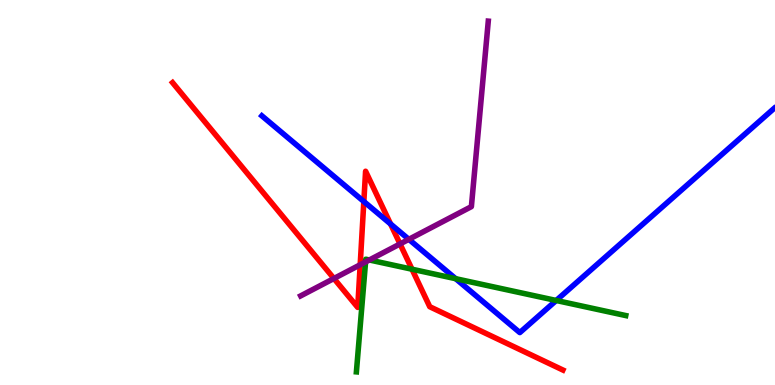[{'lines': ['blue', 'red'], 'intersections': [{'x': 4.69, 'y': 4.77}, {'x': 5.04, 'y': 4.18}]}, {'lines': ['green', 'red'], 'intersections': [{'x': 5.32, 'y': 3.01}]}, {'lines': ['purple', 'red'], 'intersections': [{'x': 4.31, 'y': 2.77}, {'x': 4.65, 'y': 3.12}, {'x': 5.16, 'y': 3.66}]}, {'lines': ['blue', 'green'], 'intersections': [{'x': 5.88, 'y': 2.76}, {'x': 7.18, 'y': 2.2}]}, {'lines': ['blue', 'purple'], 'intersections': [{'x': 5.28, 'y': 3.78}]}, {'lines': ['green', 'purple'], 'intersections': [{'x': 4.72, 'y': 3.2}, {'x': 4.77, 'y': 3.25}]}]